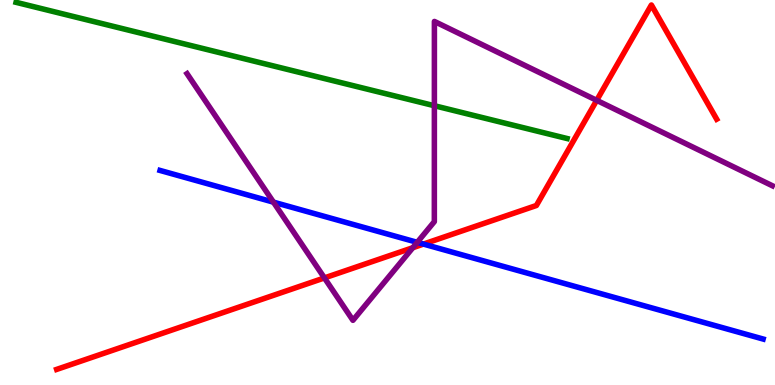[{'lines': ['blue', 'red'], 'intersections': [{'x': 5.46, 'y': 3.66}]}, {'lines': ['green', 'red'], 'intersections': []}, {'lines': ['purple', 'red'], 'intersections': [{'x': 4.19, 'y': 2.78}, {'x': 5.33, 'y': 3.57}, {'x': 7.7, 'y': 7.39}]}, {'lines': ['blue', 'green'], 'intersections': []}, {'lines': ['blue', 'purple'], 'intersections': [{'x': 3.53, 'y': 4.75}, {'x': 5.38, 'y': 3.71}]}, {'lines': ['green', 'purple'], 'intersections': [{'x': 5.6, 'y': 7.25}]}]